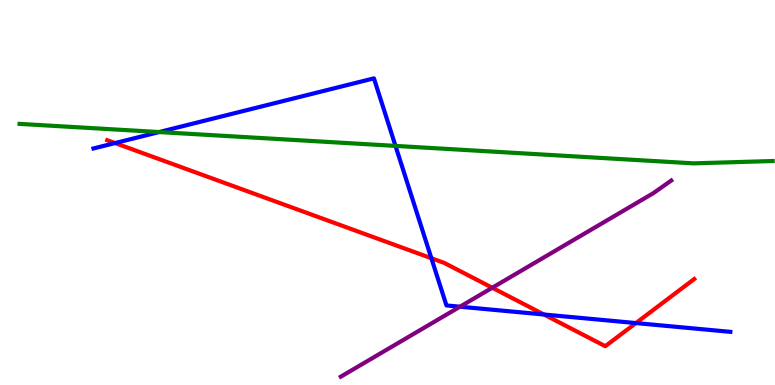[{'lines': ['blue', 'red'], 'intersections': [{'x': 1.48, 'y': 6.28}, {'x': 5.57, 'y': 3.29}, {'x': 7.02, 'y': 1.83}, {'x': 8.21, 'y': 1.61}]}, {'lines': ['green', 'red'], 'intersections': []}, {'lines': ['purple', 'red'], 'intersections': [{'x': 6.35, 'y': 2.53}]}, {'lines': ['blue', 'green'], 'intersections': [{'x': 2.05, 'y': 6.57}, {'x': 5.1, 'y': 6.21}]}, {'lines': ['blue', 'purple'], 'intersections': [{'x': 5.94, 'y': 2.03}]}, {'lines': ['green', 'purple'], 'intersections': []}]